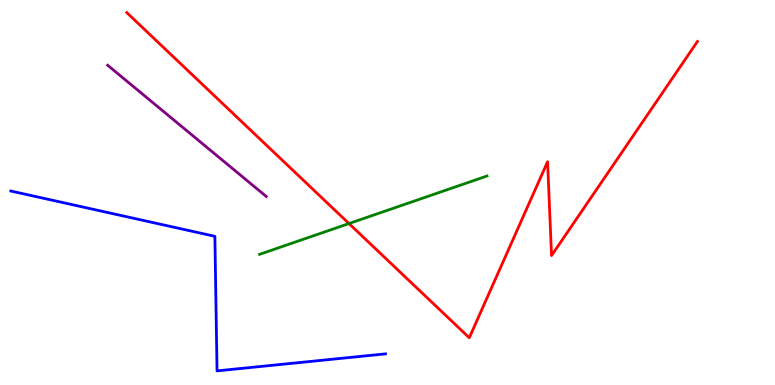[{'lines': ['blue', 'red'], 'intersections': []}, {'lines': ['green', 'red'], 'intersections': [{'x': 4.5, 'y': 4.19}]}, {'lines': ['purple', 'red'], 'intersections': []}, {'lines': ['blue', 'green'], 'intersections': []}, {'lines': ['blue', 'purple'], 'intersections': []}, {'lines': ['green', 'purple'], 'intersections': []}]